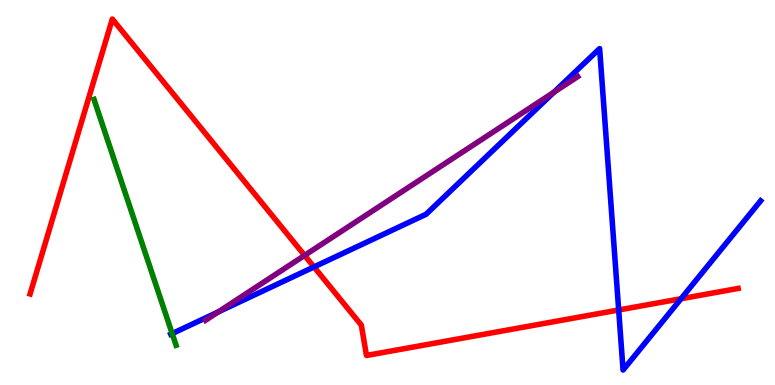[{'lines': ['blue', 'red'], 'intersections': [{'x': 4.05, 'y': 3.07}, {'x': 7.98, 'y': 1.95}, {'x': 8.79, 'y': 2.24}]}, {'lines': ['green', 'red'], 'intersections': []}, {'lines': ['purple', 'red'], 'intersections': [{'x': 3.93, 'y': 3.37}]}, {'lines': ['blue', 'green'], 'intersections': [{'x': 2.22, 'y': 1.34}]}, {'lines': ['blue', 'purple'], 'intersections': [{'x': 2.82, 'y': 1.9}, {'x': 7.15, 'y': 7.61}]}, {'lines': ['green', 'purple'], 'intersections': []}]